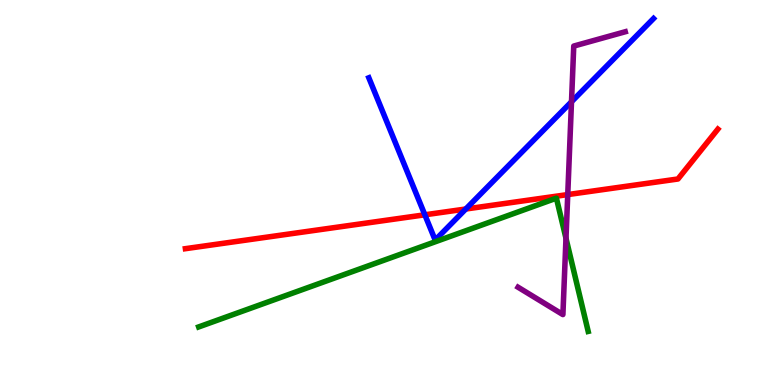[{'lines': ['blue', 'red'], 'intersections': [{'x': 5.48, 'y': 4.42}, {'x': 6.01, 'y': 4.57}]}, {'lines': ['green', 'red'], 'intersections': []}, {'lines': ['purple', 'red'], 'intersections': [{'x': 7.33, 'y': 4.95}]}, {'lines': ['blue', 'green'], 'intersections': []}, {'lines': ['blue', 'purple'], 'intersections': [{'x': 7.37, 'y': 7.36}]}, {'lines': ['green', 'purple'], 'intersections': [{'x': 7.3, 'y': 3.81}]}]